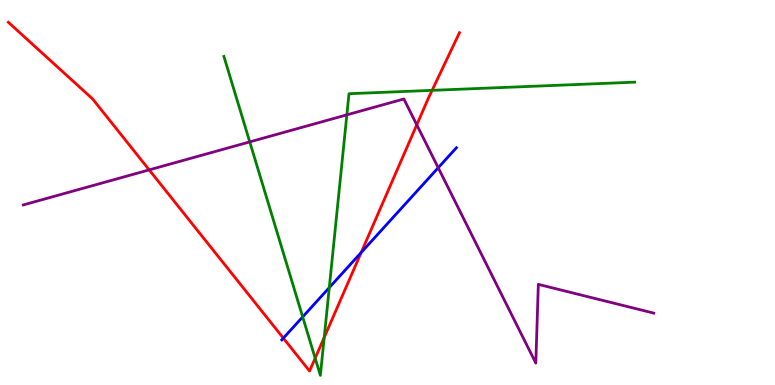[{'lines': ['blue', 'red'], 'intersections': [{'x': 3.66, 'y': 1.22}, {'x': 4.66, 'y': 3.44}]}, {'lines': ['green', 'red'], 'intersections': [{'x': 4.07, 'y': 0.696}, {'x': 4.18, 'y': 1.24}, {'x': 5.58, 'y': 7.65}]}, {'lines': ['purple', 'red'], 'intersections': [{'x': 1.92, 'y': 5.59}, {'x': 5.38, 'y': 6.76}]}, {'lines': ['blue', 'green'], 'intersections': [{'x': 3.91, 'y': 1.77}, {'x': 4.25, 'y': 2.53}]}, {'lines': ['blue', 'purple'], 'intersections': [{'x': 5.65, 'y': 5.64}]}, {'lines': ['green', 'purple'], 'intersections': [{'x': 3.22, 'y': 6.31}, {'x': 4.48, 'y': 7.02}]}]